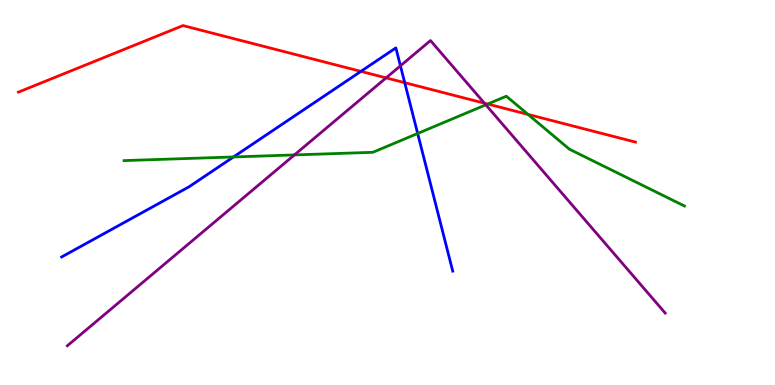[{'lines': ['blue', 'red'], 'intersections': [{'x': 4.66, 'y': 8.15}, {'x': 5.22, 'y': 7.85}]}, {'lines': ['green', 'red'], 'intersections': [{'x': 6.29, 'y': 7.3}, {'x': 6.81, 'y': 7.03}]}, {'lines': ['purple', 'red'], 'intersections': [{'x': 4.98, 'y': 7.98}, {'x': 6.25, 'y': 7.32}]}, {'lines': ['blue', 'green'], 'intersections': [{'x': 3.01, 'y': 5.92}, {'x': 5.39, 'y': 6.53}]}, {'lines': ['blue', 'purple'], 'intersections': [{'x': 5.17, 'y': 8.29}]}, {'lines': ['green', 'purple'], 'intersections': [{'x': 3.8, 'y': 5.98}, {'x': 6.27, 'y': 7.28}]}]